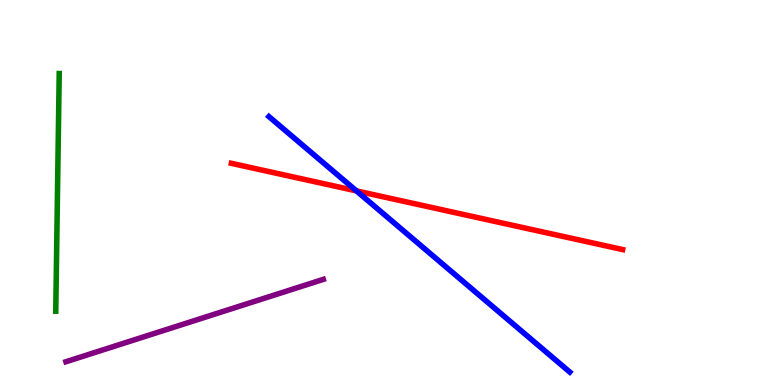[{'lines': ['blue', 'red'], 'intersections': [{'x': 4.6, 'y': 5.04}]}, {'lines': ['green', 'red'], 'intersections': []}, {'lines': ['purple', 'red'], 'intersections': []}, {'lines': ['blue', 'green'], 'intersections': []}, {'lines': ['blue', 'purple'], 'intersections': []}, {'lines': ['green', 'purple'], 'intersections': []}]